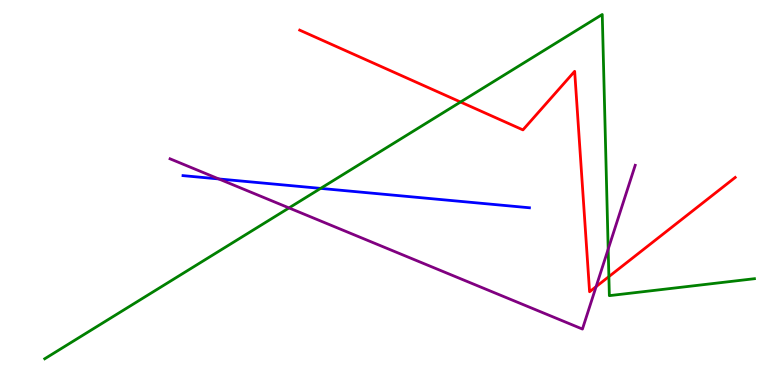[{'lines': ['blue', 'red'], 'intersections': []}, {'lines': ['green', 'red'], 'intersections': [{'x': 5.94, 'y': 7.35}, {'x': 7.86, 'y': 2.82}]}, {'lines': ['purple', 'red'], 'intersections': [{'x': 7.69, 'y': 2.55}]}, {'lines': ['blue', 'green'], 'intersections': [{'x': 4.14, 'y': 5.11}]}, {'lines': ['blue', 'purple'], 'intersections': [{'x': 2.82, 'y': 5.35}]}, {'lines': ['green', 'purple'], 'intersections': [{'x': 3.73, 'y': 4.6}, {'x': 7.85, 'y': 3.53}]}]